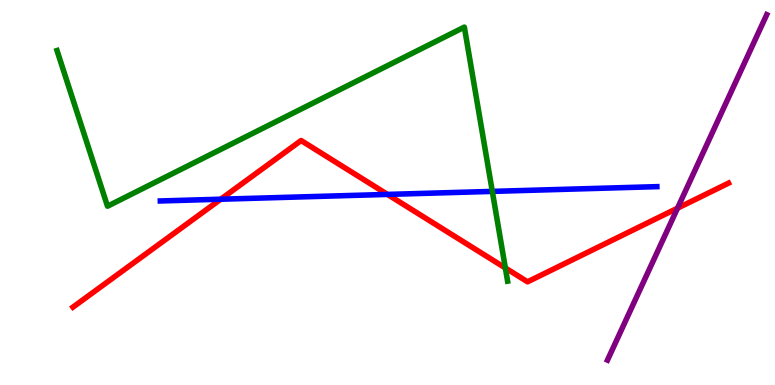[{'lines': ['blue', 'red'], 'intersections': [{'x': 2.85, 'y': 4.83}, {'x': 5.0, 'y': 4.95}]}, {'lines': ['green', 'red'], 'intersections': [{'x': 6.52, 'y': 3.04}]}, {'lines': ['purple', 'red'], 'intersections': [{'x': 8.74, 'y': 4.59}]}, {'lines': ['blue', 'green'], 'intersections': [{'x': 6.35, 'y': 5.03}]}, {'lines': ['blue', 'purple'], 'intersections': []}, {'lines': ['green', 'purple'], 'intersections': []}]